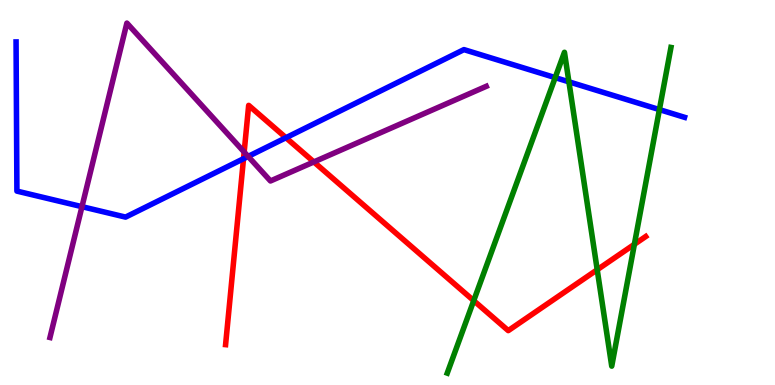[{'lines': ['blue', 'red'], 'intersections': [{'x': 3.14, 'y': 5.88}, {'x': 3.69, 'y': 6.42}]}, {'lines': ['green', 'red'], 'intersections': [{'x': 6.11, 'y': 2.19}, {'x': 7.71, 'y': 2.99}, {'x': 8.19, 'y': 3.65}]}, {'lines': ['purple', 'red'], 'intersections': [{'x': 3.15, 'y': 6.05}, {'x': 4.05, 'y': 5.79}]}, {'lines': ['blue', 'green'], 'intersections': [{'x': 7.16, 'y': 7.98}, {'x': 7.34, 'y': 7.87}, {'x': 8.51, 'y': 7.15}]}, {'lines': ['blue', 'purple'], 'intersections': [{'x': 1.06, 'y': 4.63}, {'x': 3.2, 'y': 5.94}]}, {'lines': ['green', 'purple'], 'intersections': []}]